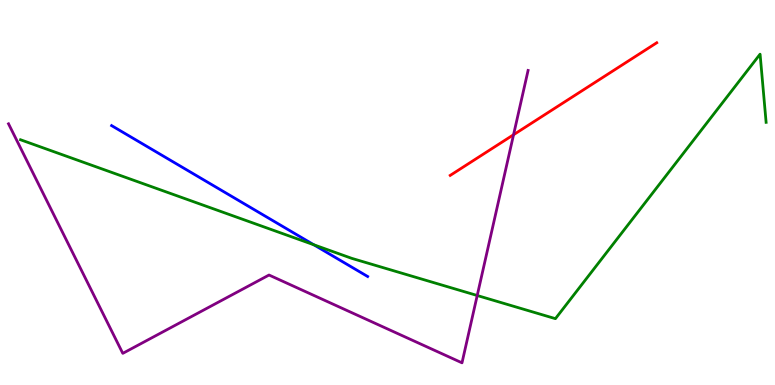[{'lines': ['blue', 'red'], 'intersections': []}, {'lines': ['green', 'red'], 'intersections': []}, {'lines': ['purple', 'red'], 'intersections': [{'x': 6.63, 'y': 6.5}]}, {'lines': ['blue', 'green'], 'intersections': [{'x': 4.05, 'y': 3.64}]}, {'lines': ['blue', 'purple'], 'intersections': []}, {'lines': ['green', 'purple'], 'intersections': [{'x': 6.16, 'y': 2.32}]}]